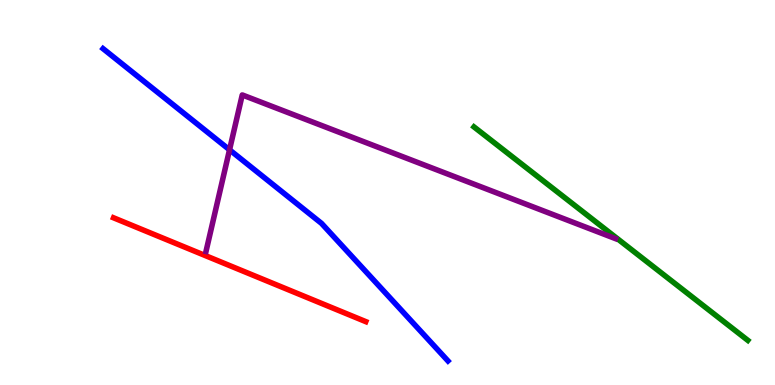[{'lines': ['blue', 'red'], 'intersections': []}, {'lines': ['green', 'red'], 'intersections': []}, {'lines': ['purple', 'red'], 'intersections': []}, {'lines': ['blue', 'green'], 'intersections': []}, {'lines': ['blue', 'purple'], 'intersections': [{'x': 2.96, 'y': 6.11}]}, {'lines': ['green', 'purple'], 'intersections': []}]